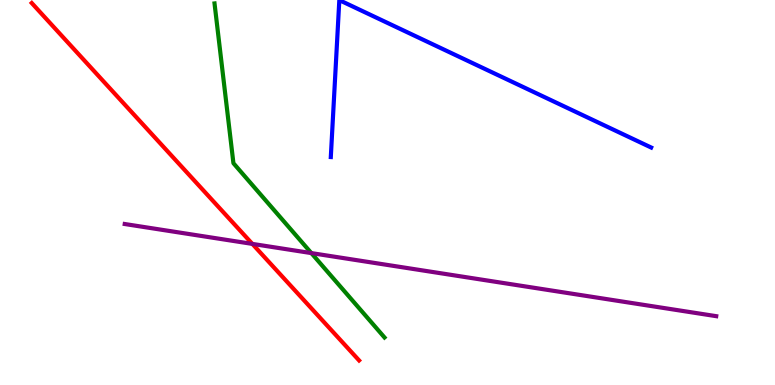[{'lines': ['blue', 'red'], 'intersections': []}, {'lines': ['green', 'red'], 'intersections': []}, {'lines': ['purple', 'red'], 'intersections': [{'x': 3.26, 'y': 3.66}]}, {'lines': ['blue', 'green'], 'intersections': []}, {'lines': ['blue', 'purple'], 'intersections': []}, {'lines': ['green', 'purple'], 'intersections': [{'x': 4.02, 'y': 3.43}]}]